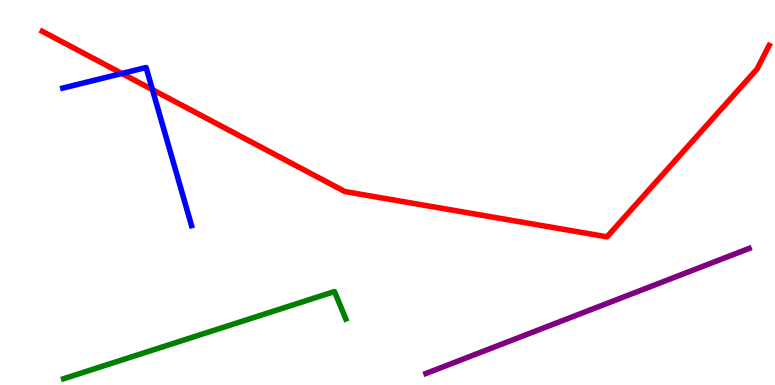[{'lines': ['blue', 'red'], 'intersections': [{'x': 1.57, 'y': 8.09}, {'x': 1.97, 'y': 7.67}]}, {'lines': ['green', 'red'], 'intersections': []}, {'lines': ['purple', 'red'], 'intersections': []}, {'lines': ['blue', 'green'], 'intersections': []}, {'lines': ['blue', 'purple'], 'intersections': []}, {'lines': ['green', 'purple'], 'intersections': []}]